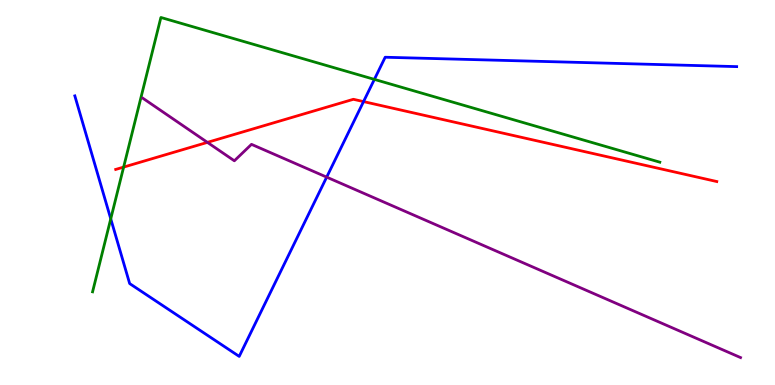[{'lines': ['blue', 'red'], 'intersections': [{'x': 4.69, 'y': 7.36}]}, {'lines': ['green', 'red'], 'intersections': [{'x': 1.6, 'y': 5.66}]}, {'lines': ['purple', 'red'], 'intersections': [{'x': 2.68, 'y': 6.3}]}, {'lines': ['blue', 'green'], 'intersections': [{'x': 1.43, 'y': 4.32}, {'x': 4.83, 'y': 7.94}]}, {'lines': ['blue', 'purple'], 'intersections': [{'x': 4.22, 'y': 5.4}]}, {'lines': ['green', 'purple'], 'intersections': []}]